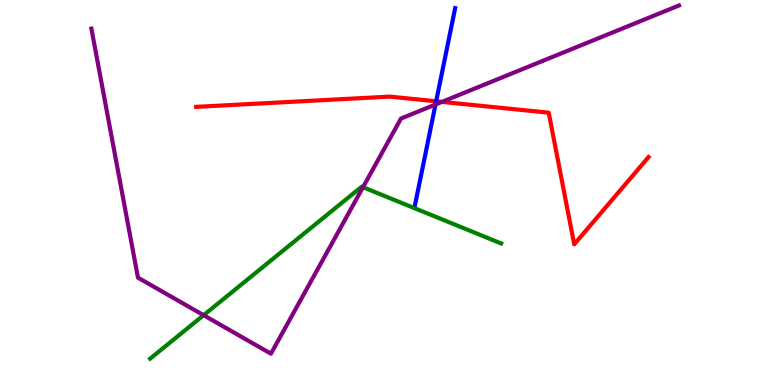[{'lines': ['blue', 'red'], 'intersections': [{'x': 5.63, 'y': 7.37}]}, {'lines': ['green', 'red'], 'intersections': []}, {'lines': ['purple', 'red'], 'intersections': [{'x': 5.7, 'y': 7.35}]}, {'lines': ['blue', 'green'], 'intersections': []}, {'lines': ['blue', 'purple'], 'intersections': [{'x': 5.62, 'y': 7.29}]}, {'lines': ['green', 'purple'], 'intersections': [{'x': 2.63, 'y': 1.81}, {'x': 4.68, 'y': 5.14}]}]